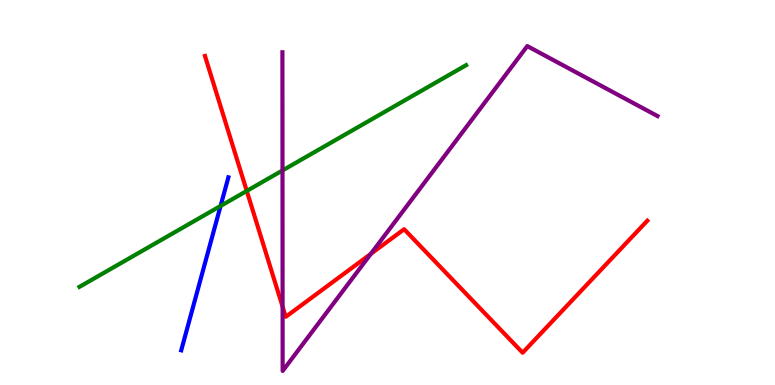[{'lines': ['blue', 'red'], 'intersections': []}, {'lines': ['green', 'red'], 'intersections': [{'x': 3.18, 'y': 5.04}]}, {'lines': ['purple', 'red'], 'intersections': [{'x': 3.65, 'y': 2.03}, {'x': 4.78, 'y': 3.41}]}, {'lines': ['blue', 'green'], 'intersections': [{'x': 2.85, 'y': 4.65}]}, {'lines': ['blue', 'purple'], 'intersections': []}, {'lines': ['green', 'purple'], 'intersections': [{'x': 3.65, 'y': 5.57}]}]